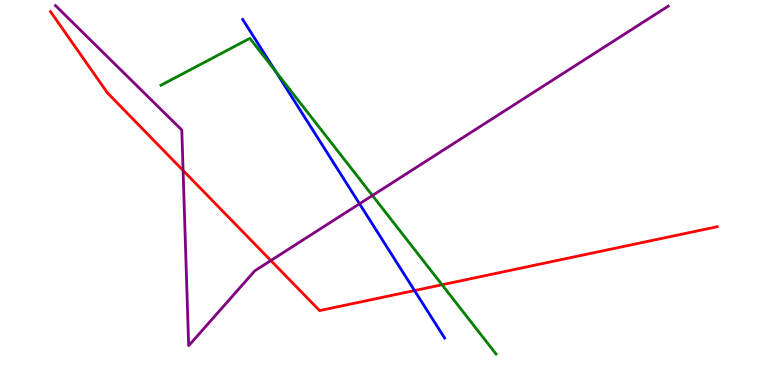[{'lines': ['blue', 'red'], 'intersections': [{'x': 5.35, 'y': 2.45}]}, {'lines': ['green', 'red'], 'intersections': [{'x': 5.7, 'y': 2.6}]}, {'lines': ['purple', 'red'], 'intersections': [{'x': 2.36, 'y': 5.57}, {'x': 3.49, 'y': 3.23}]}, {'lines': ['blue', 'green'], 'intersections': [{'x': 3.56, 'y': 8.15}]}, {'lines': ['blue', 'purple'], 'intersections': [{'x': 4.64, 'y': 4.71}]}, {'lines': ['green', 'purple'], 'intersections': [{'x': 4.81, 'y': 4.92}]}]